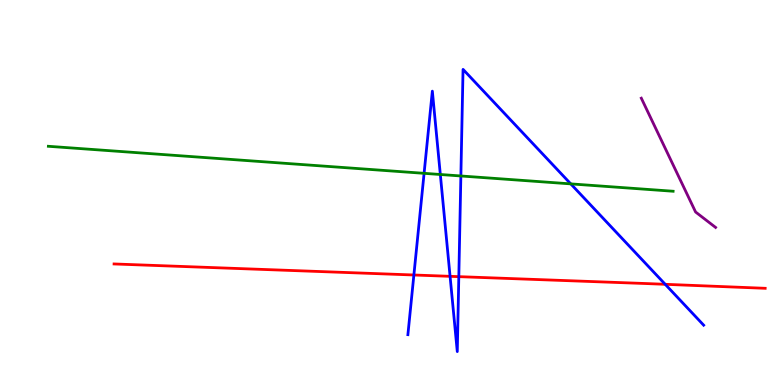[{'lines': ['blue', 'red'], 'intersections': [{'x': 5.34, 'y': 2.86}, {'x': 5.81, 'y': 2.82}, {'x': 5.92, 'y': 2.81}, {'x': 8.58, 'y': 2.62}]}, {'lines': ['green', 'red'], 'intersections': []}, {'lines': ['purple', 'red'], 'intersections': []}, {'lines': ['blue', 'green'], 'intersections': [{'x': 5.47, 'y': 5.5}, {'x': 5.68, 'y': 5.47}, {'x': 5.95, 'y': 5.43}, {'x': 7.36, 'y': 5.22}]}, {'lines': ['blue', 'purple'], 'intersections': []}, {'lines': ['green', 'purple'], 'intersections': []}]